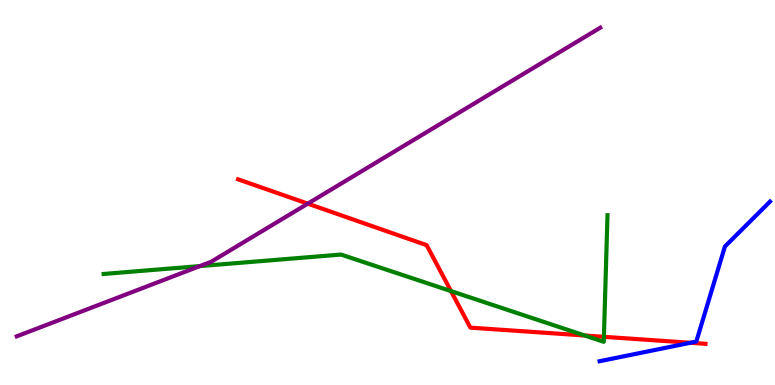[{'lines': ['blue', 'red'], 'intersections': [{'x': 8.91, 'y': 1.1}]}, {'lines': ['green', 'red'], 'intersections': [{'x': 5.82, 'y': 2.44}, {'x': 7.54, 'y': 1.29}, {'x': 7.79, 'y': 1.25}]}, {'lines': ['purple', 'red'], 'intersections': [{'x': 3.97, 'y': 4.71}]}, {'lines': ['blue', 'green'], 'intersections': []}, {'lines': ['blue', 'purple'], 'intersections': []}, {'lines': ['green', 'purple'], 'intersections': [{'x': 2.58, 'y': 3.09}]}]